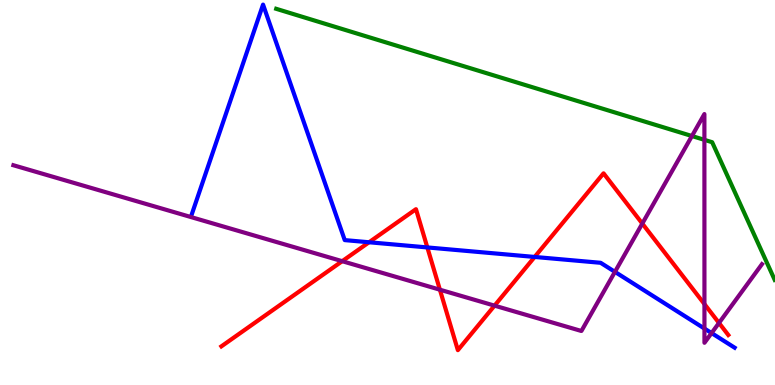[{'lines': ['blue', 'red'], 'intersections': [{'x': 4.76, 'y': 3.71}, {'x': 5.51, 'y': 3.57}, {'x': 6.9, 'y': 3.33}]}, {'lines': ['green', 'red'], 'intersections': []}, {'lines': ['purple', 'red'], 'intersections': [{'x': 4.42, 'y': 3.22}, {'x': 5.68, 'y': 2.48}, {'x': 6.38, 'y': 2.06}, {'x': 8.29, 'y': 4.19}, {'x': 9.09, 'y': 2.1}, {'x': 9.28, 'y': 1.61}]}, {'lines': ['blue', 'green'], 'intersections': []}, {'lines': ['blue', 'purple'], 'intersections': [{'x': 7.93, 'y': 2.94}, {'x': 9.09, 'y': 1.47}, {'x': 9.18, 'y': 1.35}]}, {'lines': ['green', 'purple'], 'intersections': [{'x': 8.93, 'y': 6.47}, {'x': 9.09, 'y': 6.37}]}]